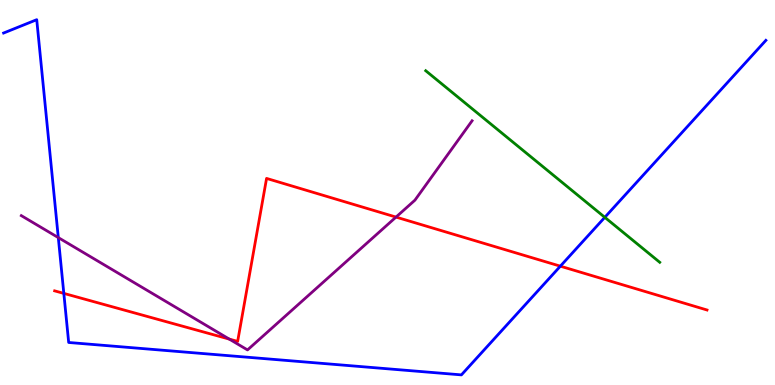[{'lines': ['blue', 'red'], 'intersections': [{'x': 0.824, 'y': 2.38}, {'x': 7.23, 'y': 3.09}]}, {'lines': ['green', 'red'], 'intersections': []}, {'lines': ['purple', 'red'], 'intersections': [{'x': 2.96, 'y': 1.19}, {'x': 5.11, 'y': 4.36}]}, {'lines': ['blue', 'green'], 'intersections': [{'x': 7.8, 'y': 4.36}]}, {'lines': ['blue', 'purple'], 'intersections': [{'x': 0.752, 'y': 3.83}]}, {'lines': ['green', 'purple'], 'intersections': []}]